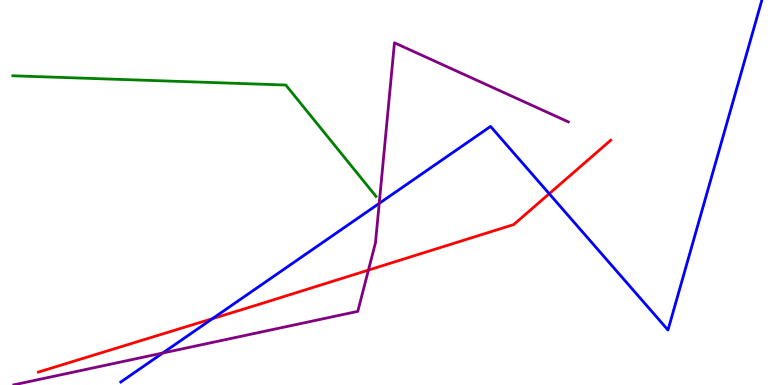[{'lines': ['blue', 'red'], 'intersections': [{'x': 2.74, 'y': 1.72}, {'x': 7.09, 'y': 4.97}]}, {'lines': ['green', 'red'], 'intersections': []}, {'lines': ['purple', 'red'], 'intersections': [{'x': 4.75, 'y': 2.98}]}, {'lines': ['blue', 'green'], 'intersections': []}, {'lines': ['blue', 'purple'], 'intersections': [{'x': 2.1, 'y': 0.83}, {'x': 4.89, 'y': 4.72}]}, {'lines': ['green', 'purple'], 'intersections': []}]